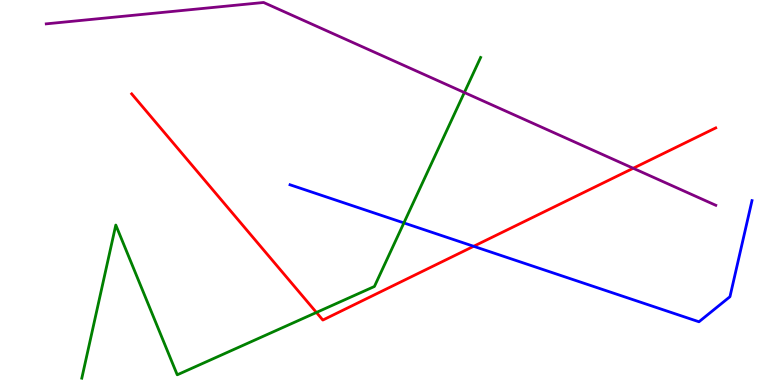[{'lines': ['blue', 'red'], 'intersections': [{'x': 6.11, 'y': 3.6}]}, {'lines': ['green', 'red'], 'intersections': [{'x': 4.08, 'y': 1.88}]}, {'lines': ['purple', 'red'], 'intersections': [{'x': 8.17, 'y': 5.63}]}, {'lines': ['blue', 'green'], 'intersections': [{'x': 5.21, 'y': 4.21}]}, {'lines': ['blue', 'purple'], 'intersections': []}, {'lines': ['green', 'purple'], 'intersections': [{'x': 5.99, 'y': 7.6}]}]